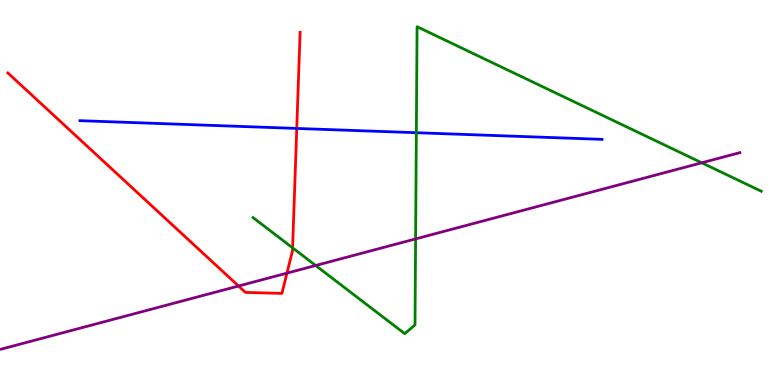[{'lines': ['blue', 'red'], 'intersections': [{'x': 3.83, 'y': 6.66}]}, {'lines': ['green', 'red'], 'intersections': [{'x': 3.78, 'y': 3.56}]}, {'lines': ['purple', 'red'], 'intersections': [{'x': 3.08, 'y': 2.57}, {'x': 3.7, 'y': 2.91}]}, {'lines': ['blue', 'green'], 'intersections': [{'x': 5.37, 'y': 6.55}]}, {'lines': ['blue', 'purple'], 'intersections': []}, {'lines': ['green', 'purple'], 'intersections': [{'x': 4.07, 'y': 3.1}, {'x': 5.36, 'y': 3.79}, {'x': 9.05, 'y': 5.77}]}]